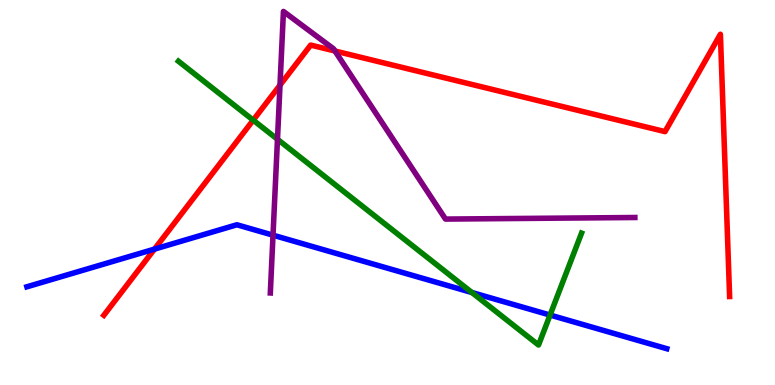[{'lines': ['blue', 'red'], 'intersections': [{'x': 1.99, 'y': 3.53}]}, {'lines': ['green', 'red'], 'intersections': [{'x': 3.27, 'y': 6.88}]}, {'lines': ['purple', 'red'], 'intersections': [{'x': 3.61, 'y': 7.79}, {'x': 4.32, 'y': 8.68}]}, {'lines': ['blue', 'green'], 'intersections': [{'x': 6.09, 'y': 2.4}, {'x': 7.1, 'y': 1.82}]}, {'lines': ['blue', 'purple'], 'intersections': [{'x': 3.52, 'y': 3.89}]}, {'lines': ['green', 'purple'], 'intersections': [{'x': 3.58, 'y': 6.38}]}]